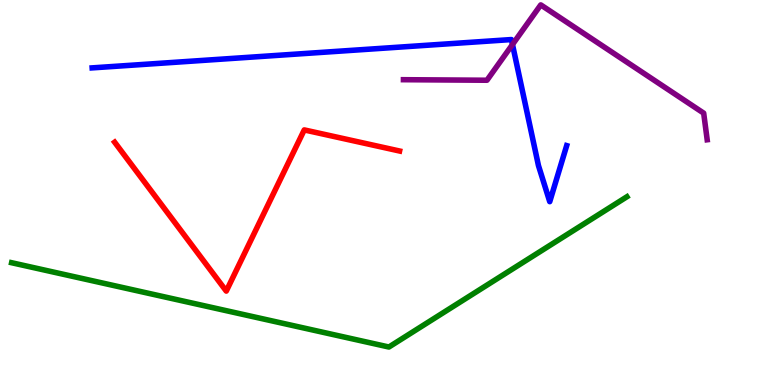[{'lines': ['blue', 'red'], 'intersections': []}, {'lines': ['green', 'red'], 'intersections': []}, {'lines': ['purple', 'red'], 'intersections': []}, {'lines': ['blue', 'green'], 'intersections': []}, {'lines': ['blue', 'purple'], 'intersections': [{'x': 6.61, 'y': 8.84}]}, {'lines': ['green', 'purple'], 'intersections': []}]